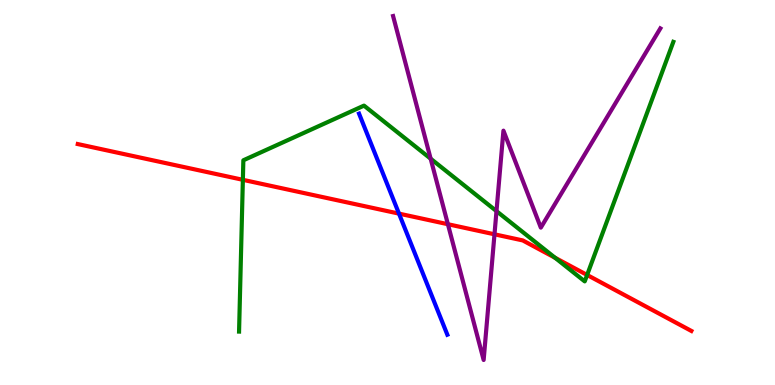[{'lines': ['blue', 'red'], 'intersections': [{'x': 5.15, 'y': 4.45}]}, {'lines': ['green', 'red'], 'intersections': [{'x': 3.13, 'y': 5.33}, {'x': 7.16, 'y': 3.31}, {'x': 7.58, 'y': 2.86}]}, {'lines': ['purple', 'red'], 'intersections': [{'x': 5.78, 'y': 4.18}, {'x': 6.38, 'y': 3.91}]}, {'lines': ['blue', 'green'], 'intersections': []}, {'lines': ['blue', 'purple'], 'intersections': []}, {'lines': ['green', 'purple'], 'intersections': [{'x': 5.56, 'y': 5.88}, {'x': 6.41, 'y': 4.52}]}]